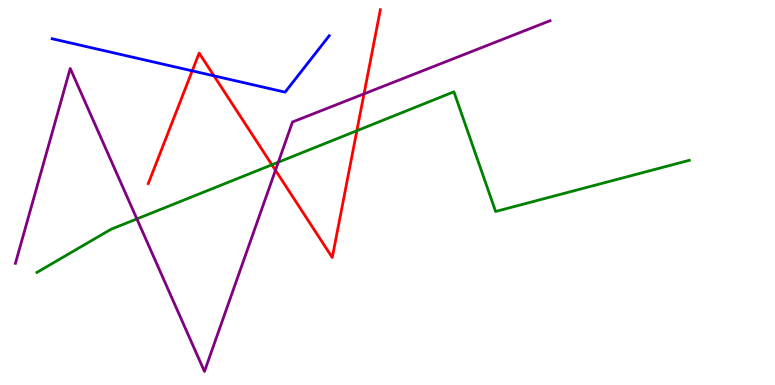[{'lines': ['blue', 'red'], 'intersections': [{'x': 2.48, 'y': 8.16}, {'x': 2.76, 'y': 8.03}]}, {'lines': ['green', 'red'], 'intersections': [{'x': 3.51, 'y': 5.72}, {'x': 4.6, 'y': 6.6}]}, {'lines': ['purple', 'red'], 'intersections': [{'x': 3.55, 'y': 5.58}, {'x': 4.7, 'y': 7.56}]}, {'lines': ['blue', 'green'], 'intersections': []}, {'lines': ['blue', 'purple'], 'intersections': []}, {'lines': ['green', 'purple'], 'intersections': [{'x': 1.77, 'y': 4.31}, {'x': 3.59, 'y': 5.79}]}]